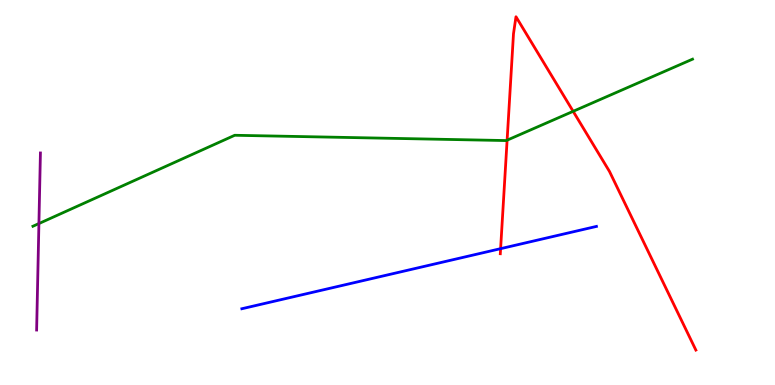[{'lines': ['blue', 'red'], 'intersections': [{'x': 6.46, 'y': 3.54}]}, {'lines': ['green', 'red'], 'intersections': [{'x': 6.54, 'y': 6.36}, {'x': 7.4, 'y': 7.11}]}, {'lines': ['purple', 'red'], 'intersections': []}, {'lines': ['blue', 'green'], 'intersections': []}, {'lines': ['blue', 'purple'], 'intersections': []}, {'lines': ['green', 'purple'], 'intersections': [{'x': 0.502, 'y': 4.19}]}]